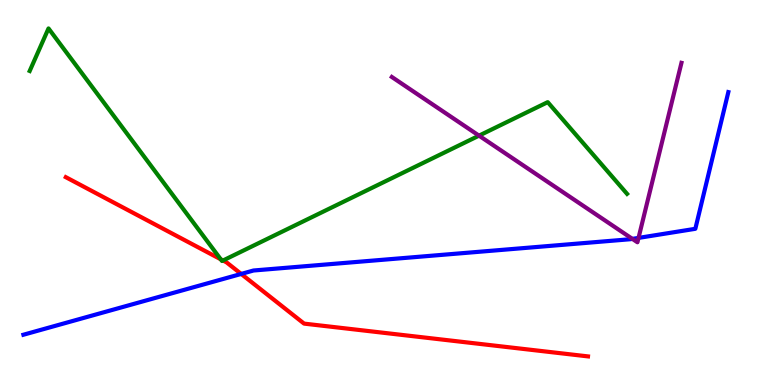[{'lines': ['blue', 'red'], 'intersections': [{'x': 3.11, 'y': 2.88}]}, {'lines': ['green', 'red'], 'intersections': [{'x': 2.85, 'y': 3.27}, {'x': 2.88, 'y': 3.23}]}, {'lines': ['purple', 'red'], 'intersections': []}, {'lines': ['blue', 'green'], 'intersections': []}, {'lines': ['blue', 'purple'], 'intersections': [{'x': 8.16, 'y': 3.8}, {'x': 8.24, 'y': 3.82}]}, {'lines': ['green', 'purple'], 'intersections': [{'x': 6.18, 'y': 6.48}]}]